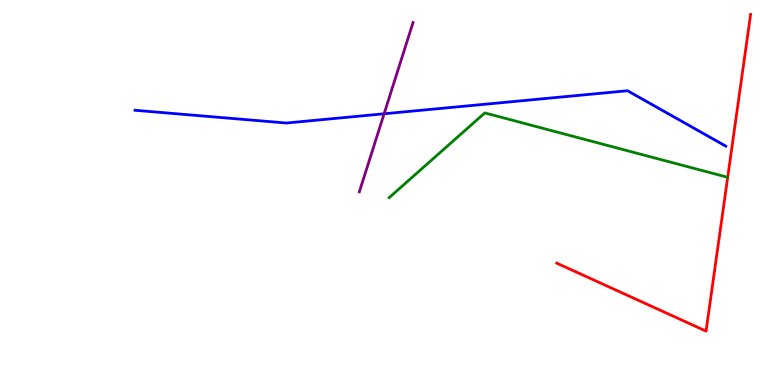[{'lines': ['blue', 'red'], 'intersections': []}, {'lines': ['green', 'red'], 'intersections': []}, {'lines': ['purple', 'red'], 'intersections': []}, {'lines': ['blue', 'green'], 'intersections': []}, {'lines': ['blue', 'purple'], 'intersections': [{'x': 4.96, 'y': 7.04}]}, {'lines': ['green', 'purple'], 'intersections': []}]